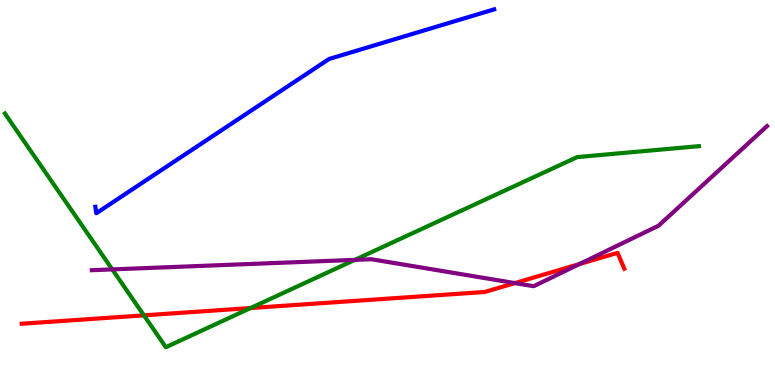[{'lines': ['blue', 'red'], 'intersections': []}, {'lines': ['green', 'red'], 'intersections': [{'x': 1.86, 'y': 1.81}, {'x': 3.23, 'y': 2.0}]}, {'lines': ['purple', 'red'], 'intersections': [{'x': 6.64, 'y': 2.65}, {'x': 7.47, 'y': 3.14}]}, {'lines': ['blue', 'green'], 'intersections': []}, {'lines': ['blue', 'purple'], 'intersections': []}, {'lines': ['green', 'purple'], 'intersections': [{'x': 1.45, 'y': 3.0}, {'x': 4.58, 'y': 3.25}]}]